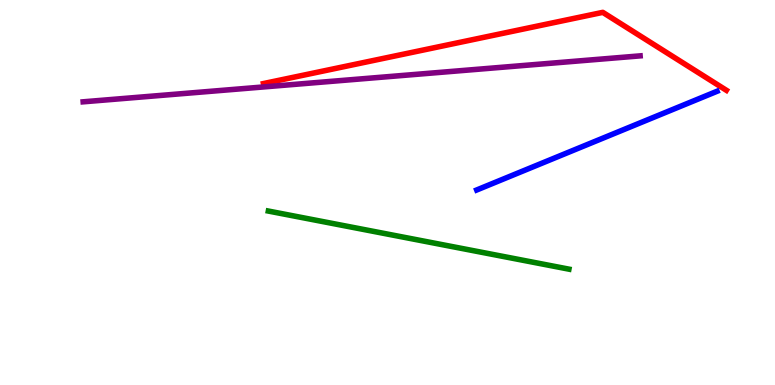[{'lines': ['blue', 'red'], 'intersections': []}, {'lines': ['green', 'red'], 'intersections': []}, {'lines': ['purple', 'red'], 'intersections': []}, {'lines': ['blue', 'green'], 'intersections': []}, {'lines': ['blue', 'purple'], 'intersections': []}, {'lines': ['green', 'purple'], 'intersections': []}]